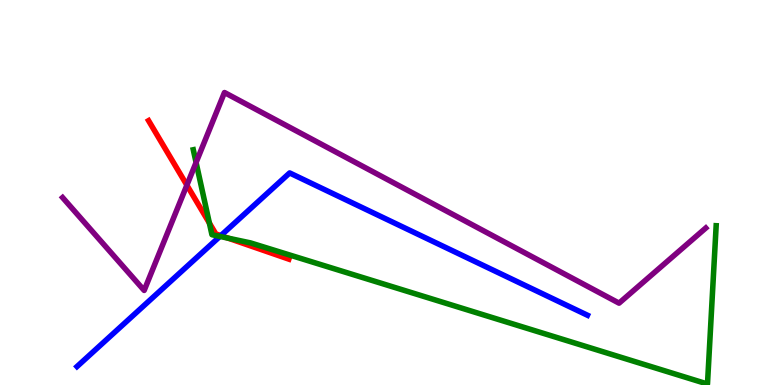[{'lines': ['blue', 'red'], 'intersections': [{'x': 2.85, 'y': 3.88}]}, {'lines': ['green', 'red'], 'intersections': [{'x': 2.7, 'y': 4.21}, {'x': 2.94, 'y': 3.81}]}, {'lines': ['purple', 'red'], 'intersections': [{'x': 2.41, 'y': 5.19}]}, {'lines': ['blue', 'green'], 'intersections': [{'x': 2.84, 'y': 3.86}]}, {'lines': ['blue', 'purple'], 'intersections': []}, {'lines': ['green', 'purple'], 'intersections': [{'x': 2.53, 'y': 5.78}]}]